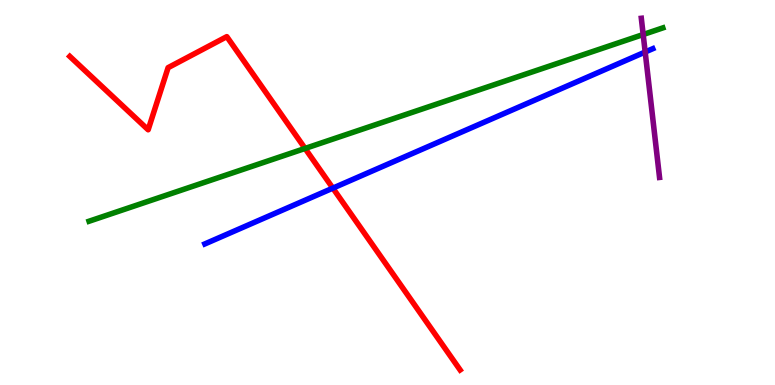[{'lines': ['blue', 'red'], 'intersections': [{'x': 4.29, 'y': 5.11}]}, {'lines': ['green', 'red'], 'intersections': [{'x': 3.94, 'y': 6.14}]}, {'lines': ['purple', 'red'], 'intersections': []}, {'lines': ['blue', 'green'], 'intersections': []}, {'lines': ['blue', 'purple'], 'intersections': [{'x': 8.32, 'y': 8.65}]}, {'lines': ['green', 'purple'], 'intersections': [{'x': 8.3, 'y': 9.1}]}]